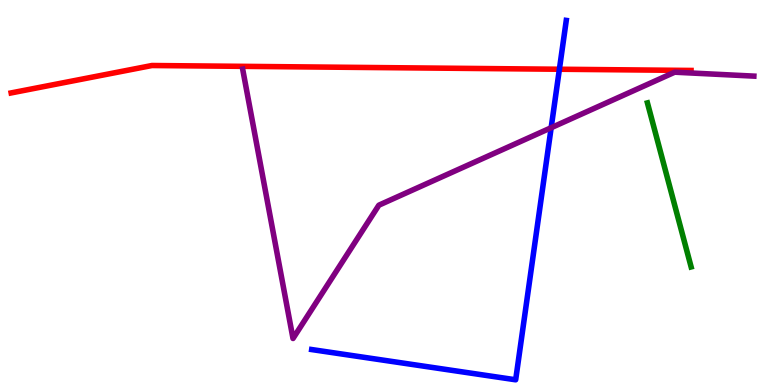[{'lines': ['blue', 'red'], 'intersections': [{'x': 7.22, 'y': 8.2}]}, {'lines': ['green', 'red'], 'intersections': []}, {'lines': ['purple', 'red'], 'intersections': []}, {'lines': ['blue', 'green'], 'intersections': []}, {'lines': ['blue', 'purple'], 'intersections': [{'x': 7.11, 'y': 6.68}]}, {'lines': ['green', 'purple'], 'intersections': []}]